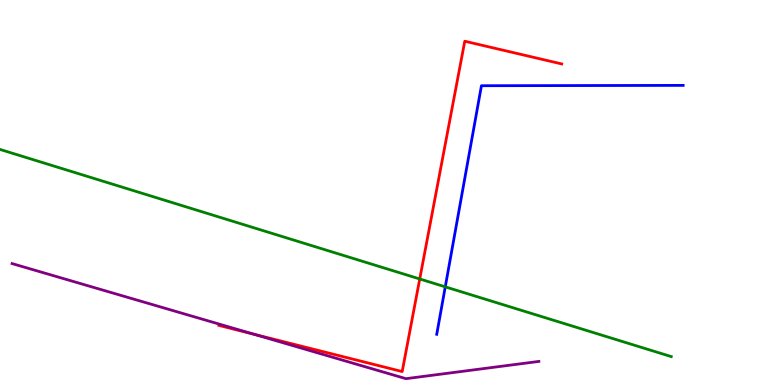[{'lines': ['blue', 'red'], 'intersections': []}, {'lines': ['green', 'red'], 'intersections': [{'x': 5.42, 'y': 2.75}]}, {'lines': ['purple', 'red'], 'intersections': [{'x': 3.27, 'y': 1.32}]}, {'lines': ['blue', 'green'], 'intersections': [{'x': 5.75, 'y': 2.55}]}, {'lines': ['blue', 'purple'], 'intersections': []}, {'lines': ['green', 'purple'], 'intersections': []}]